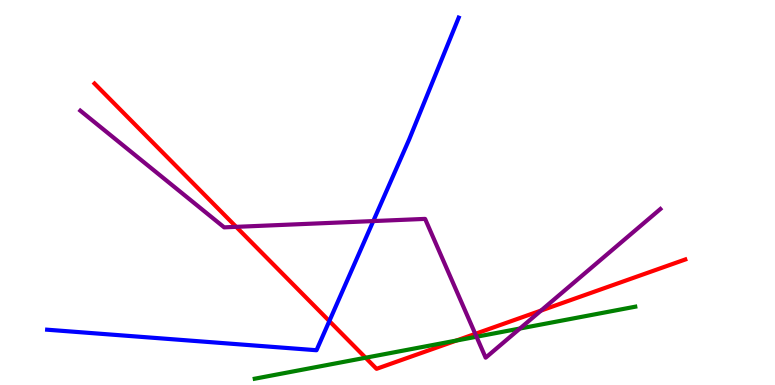[{'lines': ['blue', 'red'], 'intersections': [{'x': 4.25, 'y': 1.66}]}, {'lines': ['green', 'red'], 'intersections': [{'x': 4.72, 'y': 0.708}, {'x': 5.89, 'y': 1.15}]}, {'lines': ['purple', 'red'], 'intersections': [{'x': 3.05, 'y': 4.11}, {'x': 6.13, 'y': 1.33}, {'x': 6.98, 'y': 1.93}]}, {'lines': ['blue', 'green'], 'intersections': []}, {'lines': ['blue', 'purple'], 'intersections': [{'x': 4.82, 'y': 4.26}]}, {'lines': ['green', 'purple'], 'intersections': [{'x': 6.15, 'y': 1.25}, {'x': 6.71, 'y': 1.47}]}]